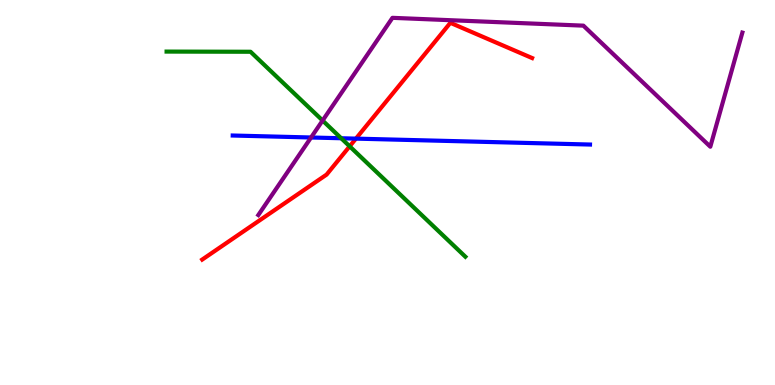[{'lines': ['blue', 'red'], 'intersections': [{'x': 4.59, 'y': 6.4}]}, {'lines': ['green', 'red'], 'intersections': [{'x': 4.51, 'y': 6.2}]}, {'lines': ['purple', 'red'], 'intersections': []}, {'lines': ['blue', 'green'], 'intersections': [{'x': 4.4, 'y': 6.41}]}, {'lines': ['blue', 'purple'], 'intersections': [{'x': 4.01, 'y': 6.43}]}, {'lines': ['green', 'purple'], 'intersections': [{'x': 4.16, 'y': 6.87}]}]